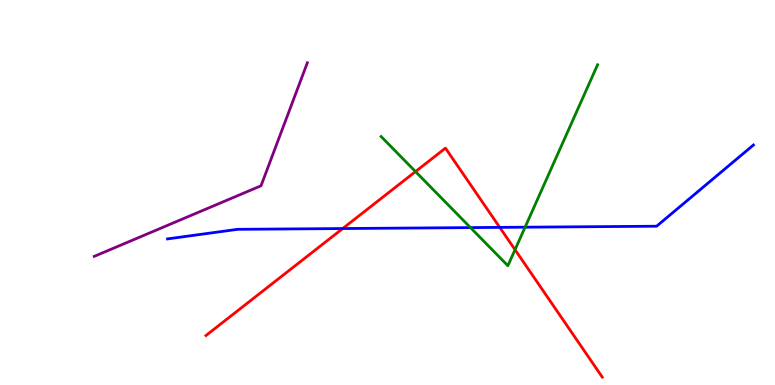[{'lines': ['blue', 'red'], 'intersections': [{'x': 4.42, 'y': 4.06}, {'x': 6.45, 'y': 4.09}]}, {'lines': ['green', 'red'], 'intersections': [{'x': 5.36, 'y': 5.54}, {'x': 6.65, 'y': 3.51}]}, {'lines': ['purple', 'red'], 'intersections': []}, {'lines': ['blue', 'green'], 'intersections': [{'x': 6.07, 'y': 4.09}, {'x': 6.78, 'y': 4.1}]}, {'lines': ['blue', 'purple'], 'intersections': []}, {'lines': ['green', 'purple'], 'intersections': []}]